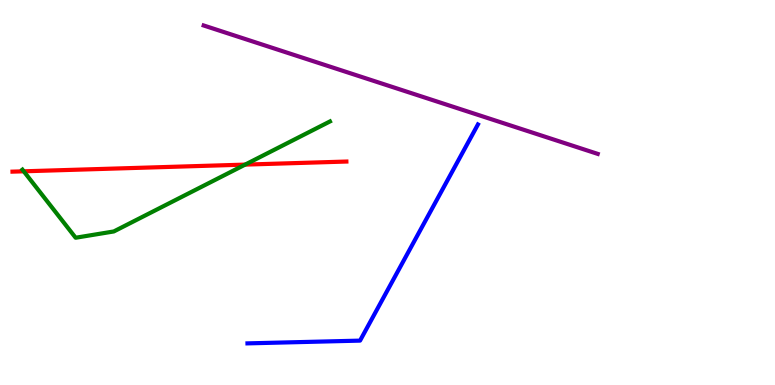[{'lines': ['blue', 'red'], 'intersections': []}, {'lines': ['green', 'red'], 'intersections': [{'x': 0.306, 'y': 5.55}, {'x': 3.16, 'y': 5.72}]}, {'lines': ['purple', 'red'], 'intersections': []}, {'lines': ['blue', 'green'], 'intersections': []}, {'lines': ['blue', 'purple'], 'intersections': []}, {'lines': ['green', 'purple'], 'intersections': []}]